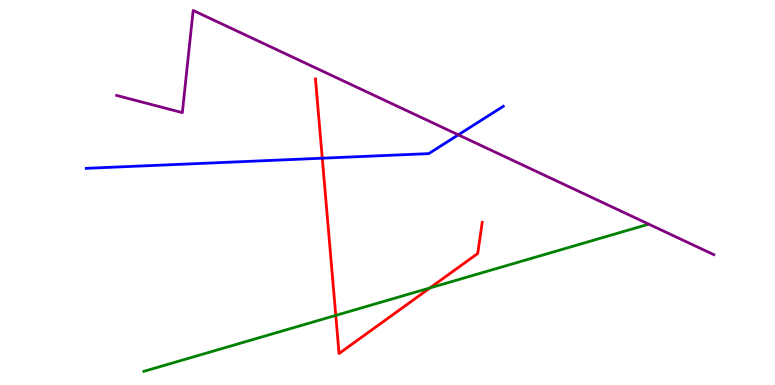[{'lines': ['blue', 'red'], 'intersections': [{'x': 4.16, 'y': 5.89}]}, {'lines': ['green', 'red'], 'intersections': [{'x': 4.33, 'y': 1.81}, {'x': 5.55, 'y': 2.52}]}, {'lines': ['purple', 'red'], 'intersections': []}, {'lines': ['blue', 'green'], 'intersections': []}, {'lines': ['blue', 'purple'], 'intersections': [{'x': 5.91, 'y': 6.5}]}, {'lines': ['green', 'purple'], 'intersections': []}]